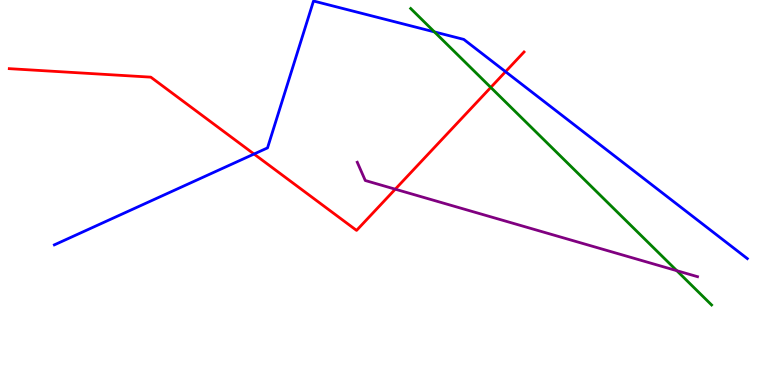[{'lines': ['blue', 'red'], 'intersections': [{'x': 3.28, 'y': 6.0}, {'x': 6.52, 'y': 8.14}]}, {'lines': ['green', 'red'], 'intersections': [{'x': 6.33, 'y': 7.73}]}, {'lines': ['purple', 'red'], 'intersections': [{'x': 5.1, 'y': 5.09}]}, {'lines': ['blue', 'green'], 'intersections': [{'x': 5.61, 'y': 9.17}]}, {'lines': ['blue', 'purple'], 'intersections': []}, {'lines': ['green', 'purple'], 'intersections': [{'x': 8.73, 'y': 2.97}]}]